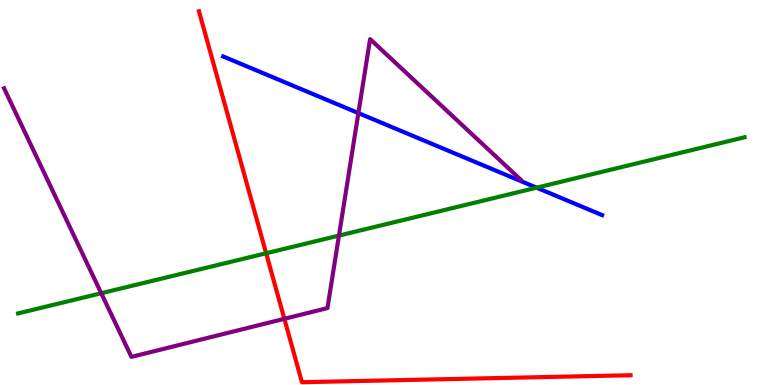[{'lines': ['blue', 'red'], 'intersections': []}, {'lines': ['green', 'red'], 'intersections': [{'x': 3.43, 'y': 3.42}]}, {'lines': ['purple', 'red'], 'intersections': [{'x': 3.67, 'y': 1.72}]}, {'lines': ['blue', 'green'], 'intersections': [{'x': 6.92, 'y': 5.13}]}, {'lines': ['blue', 'purple'], 'intersections': [{'x': 4.62, 'y': 7.06}]}, {'lines': ['green', 'purple'], 'intersections': [{'x': 1.31, 'y': 2.38}, {'x': 4.37, 'y': 3.88}]}]